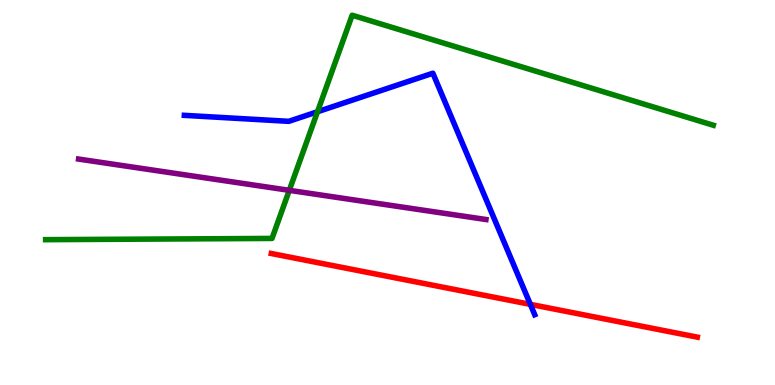[{'lines': ['blue', 'red'], 'intersections': [{'x': 6.84, 'y': 2.09}]}, {'lines': ['green', 'red'], 'intersections': []}, {'lines': ['purple', 'red'], 'intersections': []}, {'lines': ['blue', 'green'], 'intersections': [{'x': 4.1, 'y': 7.1}]}, {'lines': ['blue', 'purple'], 'intersections': []}, {'lines': ['green', 'purple'], 'intersections': [{'x': 3.73, 'y': 5.06}]}]